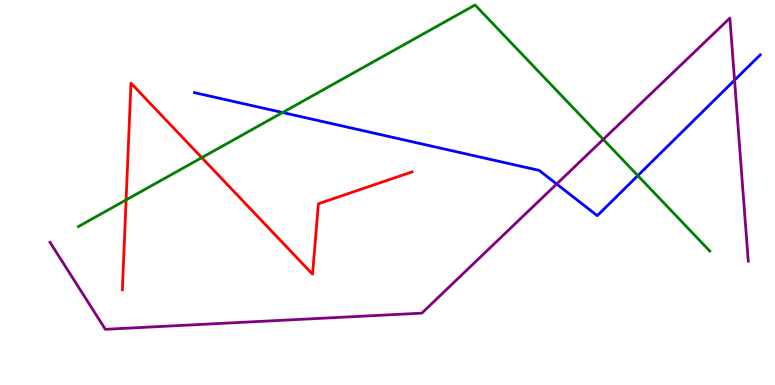[{'lines': ['blue', 'red'], 'intersections': []}, {'lines': ['green', 'red'], 'intersections': [{'x': 1.63, 'y': 4.81}, {'x': 2.6, 'y': 5.91}]}, {'lines': ['purple', 'red'], 'intersections': []}, {'lines': ['blue', 'green'], 'intersections': [{'x': 3.65, 'y': 7.08}, {'x': 8.23, 'y': 5.44}]}, {'lines': ['blue', 'purple'], 'intersections': [{'x': 7.18, 'y': 5.22}, {'x': 9.48, 'y': 7.92}]}, {'lines': ['green', 'purple'], 'intersections': [{'x': 7.78, 'y': 6.38}]}]